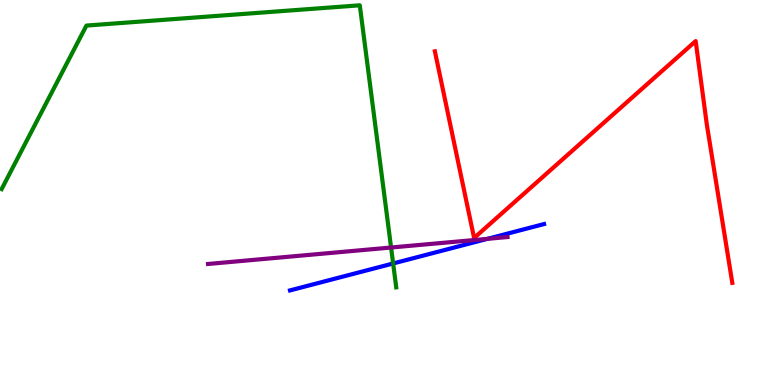[{'lines': ['blue', 'red'], 'intersections': []}, {'lines': ['green', 'red'], 'intersections': []}, {'lines': ['purple', 'red'], 'intersections': []}, {'lines': ['blue', 'green'], 'intersections': [{'x': 5.07, 'y': 3.16}]}, {'lines': ['blue', 'purple'], 'intersections': [{'x': 6.29, 'y': 3.8}]}, {'lines': ['green', 'purple'], 'intersections': [{'x': 5.05, 'y': 3.57}]}]